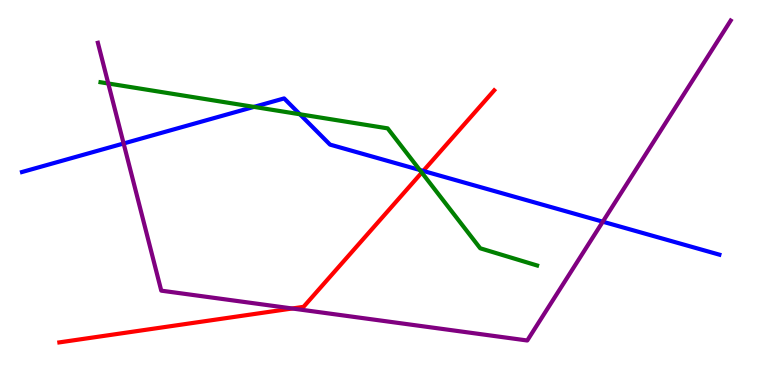[{'lines': ['blue', 'red'], 'intersections': [{'x': 5.46, 'y': 5.56}]}, {'lines': ['green', 'red'], 'intersections': [{'x': 5.44, 'y': 5.52}]}, {'lines': ['purple', 'red'], 'intersections': [{'x': 3.77, 'y': 1.99}]}, {'lines': ['blue', 'green'], 'intersections': [{'x': 3.28, 'y': 7.22}, {'x': 3.87, 'y': 7.03}, {'x': 5.42, 'y': 5.59}]}, {'lines': ['blue', 'purple'], 'intersections': [{'x': 1.6, 'y': 6.27}, {'x': 7.78, 'y': 4.24}]}, {'lines': ['green', 'purple'], 'intersections': [{'x': 1.4, 'y': 7.83}]}]